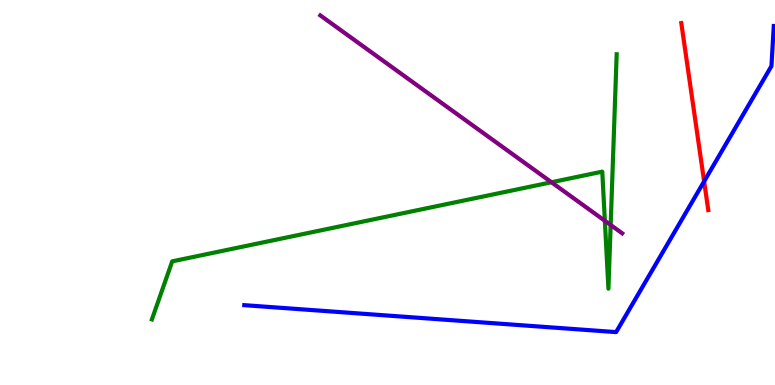[{'lines': ['blue', 'red'], 'intersections': [{'x': 9.09, 'y': 5.29}]}, {'lines': ['green', 'red'], 'intersections': []}, {'lines': ['purple', 'red'], 'intersections': []}, {'lines': ['blue', 'green'], 'intersections': []}, {'lines': ['blue', 'purple'], 'intersections': []}, {'lines': ['green', 'purple'], 'intersections': [{'x': 7.12, 'y': 5.27}, {'x': 7.8, 'y': 4.27}, {'x': 7.88, 'y': 4.16}]}]